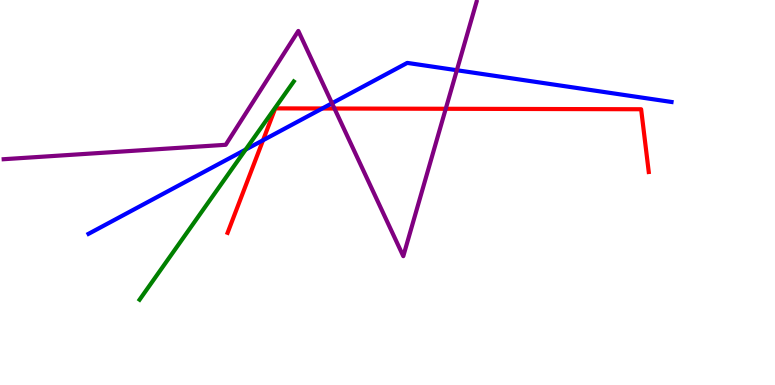[{'lines': ['blue', 'red'], 'intersections': [{'x': 3.39, 'y': 6.36}, {'x': 4.16, 'y': 7.18}]}, {'lines': ['green', 'red'], 'intersections': []}, {'lines': ['purple', 'red'], 'intersections': [{'x': 4.32, 'y': 7.18}, {'x': 5.75, 'y': 7.17}]}, {'lines': ['blue', 'green'], 'intersections': [{'x': 3.17, 'y': 6.12}]}, {'lines': ['blue', 'purple'], 'intersections': [{'x': 4.28, 'y': 7.32}, {'x': 5.89, 'y': 8.18}]}, {'lines': ['green', 'purple'], 'intersections': []}]